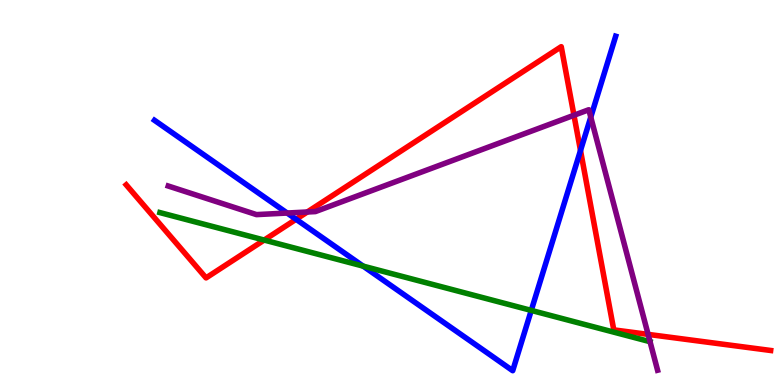[{'lines': ['blue', 'red'], 'intersections': [{'x': 3.82, 'y': 4.3}, {'x': 7.49, 'y': 6.09}]}, {'lines': ['green', 'red'], 'intersections': [{'x': 3.41, 'y': 3.76}]}, {'lines': ['purple', 'red'], 'intersections': [{'x': 3.97, 'y': 4.49}, {'x': 7.41, 'y': 7.01}, {'x': 8.36, 'y': 1.31}]}, {'lines': ['blue', 'green'], 'intersections': [{'x': 4.69, 'y': 3.09}, {'x': 6.86, 'y': 1.94}]}, {'lines': ['blue', 'purple'], 'intersections': [{'x': 3.71, 'y': 4.47}, {'x': 7.62, 'y': 6.96}]}, {'lines': ['green', 'purple'], 'intersections': [{'x': 8.39, 'y': 1.12}]}]